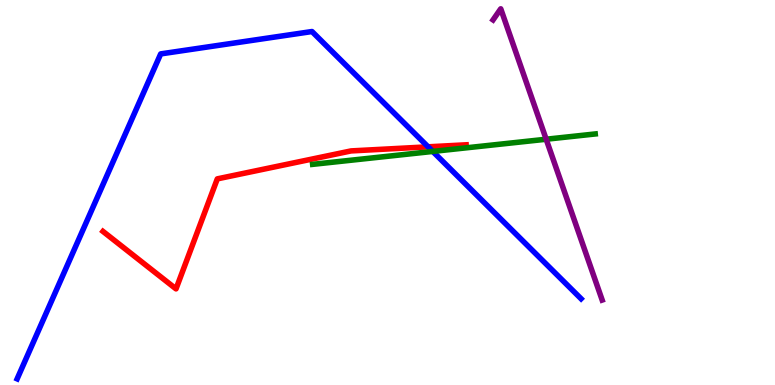[{'lines': ['blue', 'red'], 'intersections': [{'x': 5.52, 'y': 6.19}]}, {'lines': ['green', 'red'], 'intersections': []}, {'lines': ['purple', 'red'], 'intersections': []}, {'lines': ['blue', 'green'], 'intersections': [{'x': 5.58, 'y': 6.07}]}, {'lines': ['blue', 'purple'], 'intersections': []}, {'lines': ['green', 'purple'], 'intersections': [{'x': 7.05, 'y': 6.38}]}]